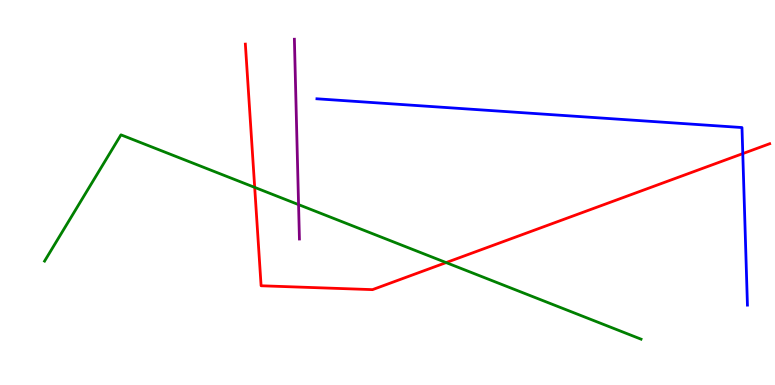[{'lines': ['blue', 'red'], 'intersections': [{'x': 9.58, 'y': 6.01}]}, {'lines': ['green', 'red'], 'intersections': [{'x': 3.29, 'y': 5.13}, {'x': 5.76, 'y': 3.18}]}, {'lines': ['purple', 'red'], 'intersections': []}, {'lines': ['blue', 'green'], 'intersections': []}, {'lines': ['blue', 'purple'], 'intersections': []}, {'lines': ['green', 'purple'], 'intersections': [{'x': 3.85, 'y': 4.69}]}]